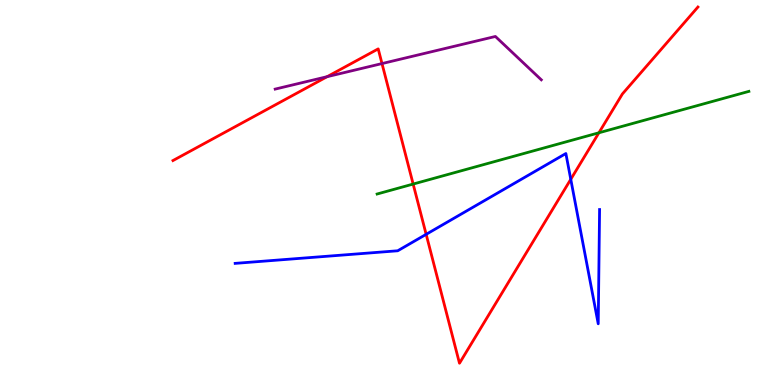[{'lines': ['blue', 'red'], 'intersections': [{'x': 5.5, 'y': 3.91}, {'x': 7.36, 'y': 5.34}]}, {'lines': ['green', 'red'], 'intersections': [{'x': 5.33, 'y': 5.22}, {'x': 7.73, 'y': 6.55}]}, {'lines': ['purple', 'red'], 'intersections': [{'x': 4.22, 'y': 8.01}, {'x': 4.93, 'y': 8.35}]}, {'lines': ['blue', 'green'], 'intersections': []}, {'lines': ['blue', 'purple'], 'intersections': []}, {'lines': ['green', 'purple'], 'intersections': []}]